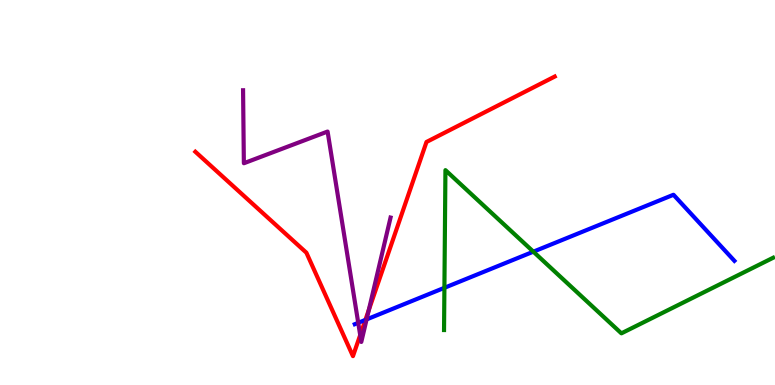[{'lines': ['blue', 'red'], 'intersections': [{'x': 4.71, 'y': 1.69}]}, {'lines': ['green', 'red'], 'intersections': []}, {'lines': ['purple', 'red'], 'intersections': [{'x': 4.65, 'y': 1.3}, {'x': 4.76, 'y': 1.95}]}, {'lines': ['blue', 'green'], 'intersections': [{'x': 5.73, 'y': 2.52}, {'x': 6.88, 'y': 3.46}]}, {'lines': ['blue', 'purple'], 'intersections': [{'x': 4.62, 'y': 1.62}, {'x': 4.73, 'y': 1.7}]}, {'lines': ['green', 'purple'], 'intersections': []}]